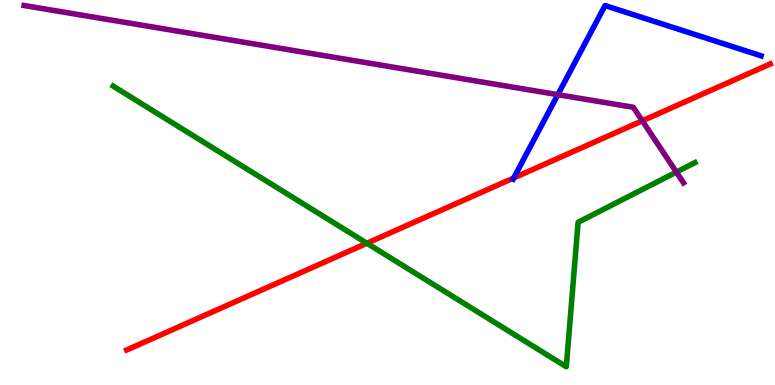[{'lines': ['blue', 'red'], 'intersections': [{'x': 6.63, 'y': 5.38}]}, {'lines': ['green', 'red'], 'intersections': [{'x': 4.73, 'y': 3.68}]}, {'lines': ['purple', 'red'], 'intersections': [{'x': 8.29, 'y': 6.86}]}, {'lines': ['blue', 'green'], 'intersections': []}, {'lines': ['blue', 'purple'], 'intersections': [{'x': 7.2, 'y': 7.54}]}, {'lines': ['green', 'purple'], 'intersections': [{'x': 8.73, 'y': 5.53}]}]